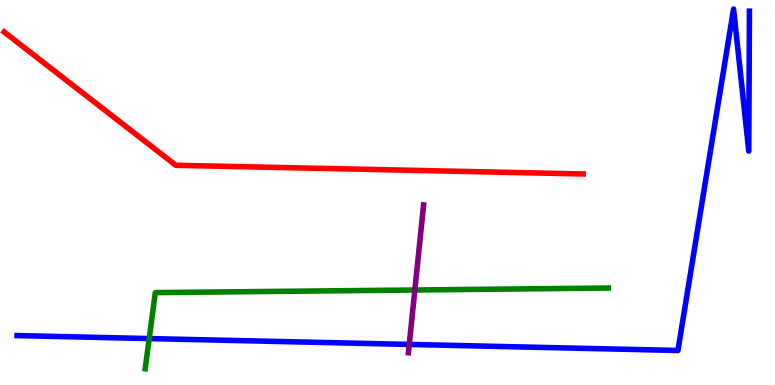[{'lines': ['blue', 'red'], 'intersections': []}, {'lines': ['green', 'red'], 'intersections': []}, {'lines': ['purple', 'red'], 'intersections': []}, {'lines': ['blue', 'green'], 'intersections': [{'x': 1.93, 'y': 1.21}]}, {'lines': ['blue', 'purple'], 'intersections': [{'x': 5.28, 'y': 1.05}]}, {'lines': ['green', 'purple'], 'intersections': [{'x': 5.35, 'y': 2.47}]}]